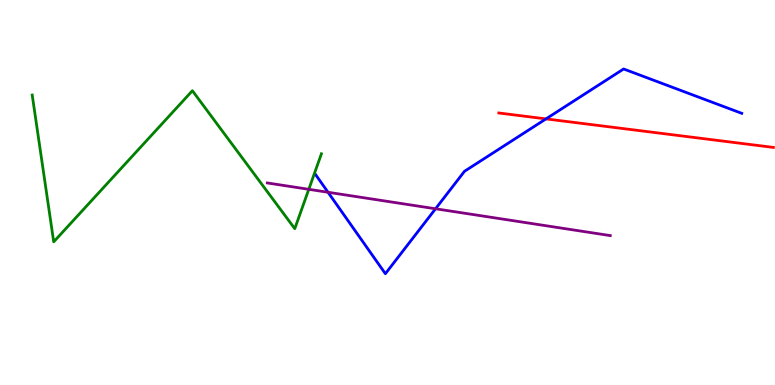[{'lines': ['blue', 'red'], 'intersections': [{'x': 7.04, 'y': 6.91}]}, {'lines': ['green', 'red'], 'intersections': []}, {'lines': ['purple', 'red'], 'intersections': []}, {'lines': ['blue', 'green'], 'intersections': []}, {'lines': ['blue', 'purple'], 'intersections': [{'x': 4.23, 'y': 5.01}, {'x': 5.62, 'y': 4.58}]}, {'lines': ['green', 'purple'], 'intersections': [{'x': 3.98, 'y': 5.08}]}]